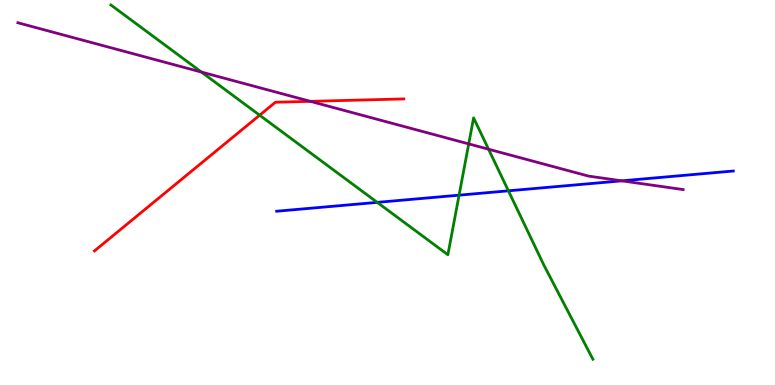[{'lines': ['blue', 'red'], 'intersections': []}, {'lines': ['green', 'red'], 'intersections': [{'x': 3.35, 'y': 7.01}]}, {'lines': ['purple', 'red'], 'intersections': [{'x': 4.0, 'y': 7.37}]}, {'lines': ['blue', 'green'], 'intersections': [{'x': 4.87, 'y': 4.74}, {'x': 5.92, 'y': 4.93}, {'x': 6.56, 'y': 5.04}]}, {'lines': ['blue', 'purple'], 'intersections': [{'x': 8.02, 'y': 5.3}]}, {'lines': ['green', 'purple'], 'intersections': [{'x': 2.6, 'y': 8.13}, {'x': 6.05, 'y': 6.26}, {'x': 6.3, 'y': 6.12}]}]